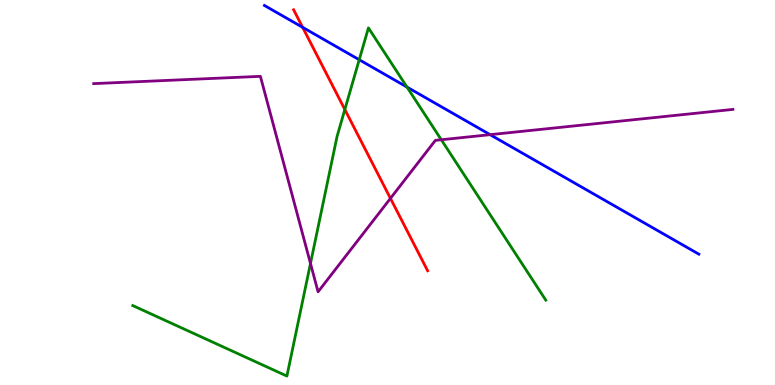[{'lines': ['blue', 'red'], 'intersections': [{'x': 3.91, 'y': 9.29}]}, {'lines': ['green', 'red'], 'intersections': [{'x': 4.45, 'y': 7.16}]}, {'lines': ['purple', 'red'], 'intersections': [{'x': 5.04, 'y': 4.85}]}, {'lines': ['blue', 'green'], 'intersections': [{'x': 4.64, 'y': 8.45}, {'x': 5.25, 'y': 7.74}]}, {'lines': ['blue', 'purple'], 'intersections': [{'x': 6.32, 'y': 6.5}]}, {'lines': ['green', 'purple'], 'intersections': [{'x': 4.01, 'y': 3.16}, {'x': 5.69, 'y': 6.37}]}]